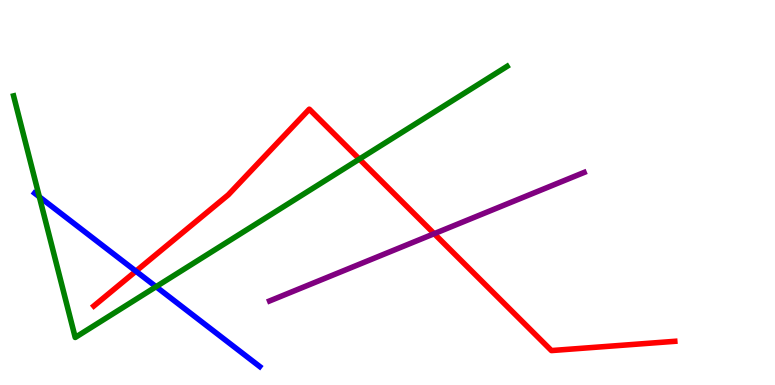[{'lines': ['blue', 'red'], 'intersections': [{'x': 1.75, 'y': 2.96}]}, {'lines': ['green', 'red'], 'intersections': [{'x': 4.64, 'y': 5.87}]}, {'lines': ['purple', 'red'], 'intersections': [{'x': 5.6, 'y': 3.93}]}, {'lines': ['blue', 'green'], 'intersections': [{'x': 0.508, 'y': 4.89}, {'x': 2.01, 'y': 2.55}]}, {'lines': ['blue', 'purple'], 'intersections': []}, {'lines': ['green', 'purple'], 'intersections': []}]